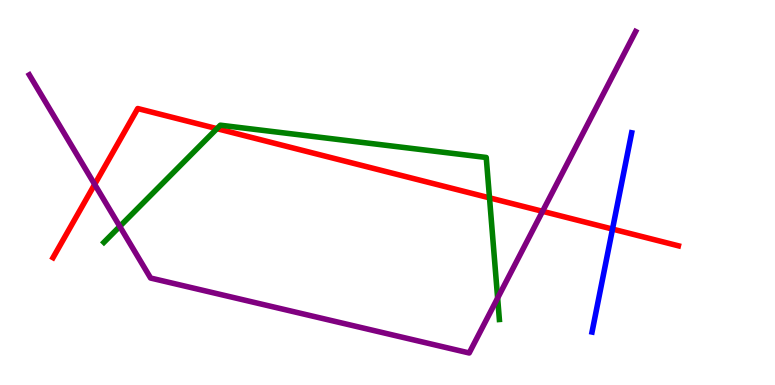[{'lines': ['blue', 'red'], 'intersections': [{'x': 7.9, 'y': 4.05}]}, {'lines': ['green', 'red'], 'intersections': [{'x': 2.8, 'y': 6.66}, {'x': 6.32, 'y': 4.86}]}, {'lines': ['purple', 'red'], 'intersections': [{'x': 1.22, 'y': 5.21}, {'x': 7.0, 'y': 4.51}]}, {'lines': ['blue', 'green'], 'intersections': []}, {'lines': ['blue', 'purple'], 'intersections': []}, {'lines': ['green', 'purple'], 'intersections': [{'x': 1.55, 'y': 4.12}, {'x': 6.42, 'y': 2.26}]}]